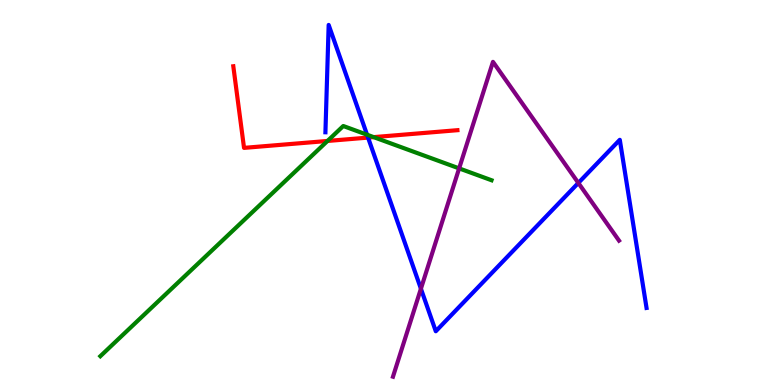[{'lines': ['blue', 'red'], 'intersections': [{'x': 4.75, 'y': 6.43}]}, {'lines': ['green', 'red'], 'intersections': [{'x': 4.23, 'y': 6.34}, {'x': 4.82, 'y': 6.44}]}, {'lines': ['purple', 'red'], 'intersections': []}, {'lines': ['blue', 'green'], 'intersections': [{'x': 4.74, 'y': 6.5}]}, {'lines': ['blue', 'purple'], 'intersections': [{'x': 5.43, 'y': 2.5}, {'x': 7.46, 'y': 5.25}]}, {'lines': ['green', 'purple'], 'intersections': [{'x': 5.92, 'y': 5.63}]}]